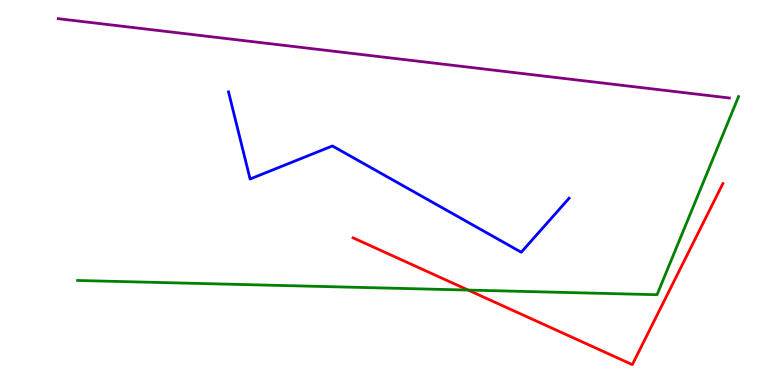[{'lines': ['blue', 'red'], 'intersections': []}, {'lines': ['green', 'red'], 'intersections': [{'x': 6.04, 'y': 2.47}]}, {'lines': ['purple', 'red'], 'intersections': []}, {'lines': ['blue', 'green'], 'intersections': []}, {'lines': ['blue', 'purple'], 'intersections': []}, {'lines': ['green', 'purple'], 'intersections': []}]